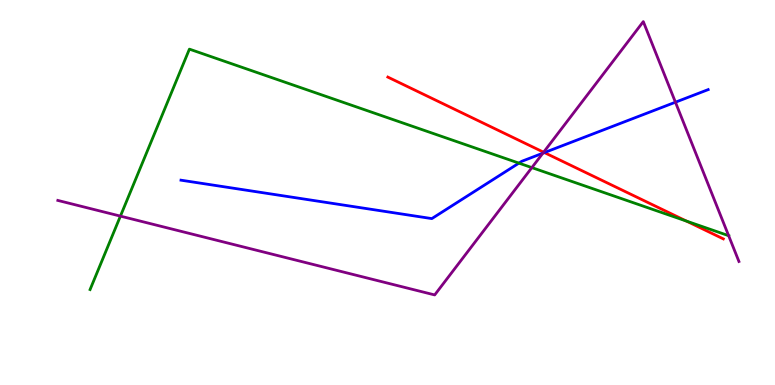[{'lines': ['blue', 'red'], 'intersections': [{'x': 7.02, 'y': 6.04}]}, {'lines': ['green', 'red'], 'intersections': [{'x': 8.86, 'y': 4.26}]}, {'lines': ['purple', 'red'], 'intersections': [{'x': 7.01, 'y': 6.05}]}, {'lines': ['blue', 'green'], 'intersections': [{'x': 6.7, 'y': 5.76}]}, {'lines': ['blue', 'purple'], 'intersections': [{'x': 7.0, 'y': 6.02}, {'x': 8.72, 'y': 7.35}]}, {'lines': ['green', 'purple'], 'intersections': [{'x': 1.55, 'y': 4.39}, {'x': 6.86, 'y': 5.65}, {'x': 9.4, 'y': 3.88}]}]